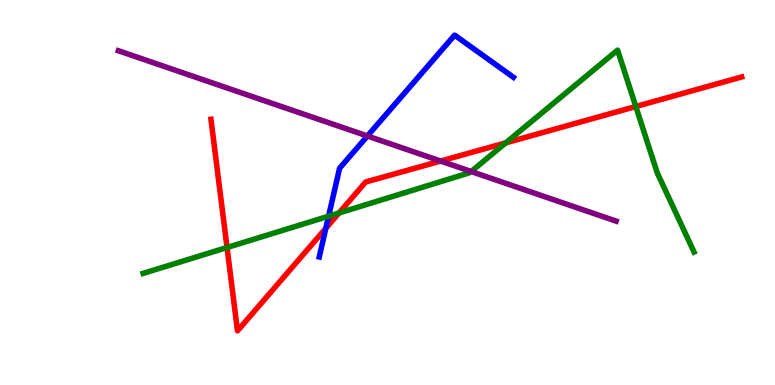[{'lines': ['blue', 'red'], 'intersections': [{'x': 4.2, 'y': 4.07}]}, {'lines': ['green', 'red'], 'intersections': [{'x': 2.93, 'y': 3.57}, {'x': 4.37, 'y': 4.47}, {'x': 6.53, 'y': 6.29}, {'x': 8.2, 'y': 7.23}]}, {'lines': ['purple', 'red'], 'intersections': [{'x': 5.69, 'y': 5.82}]}, {'lines': ['blue', 'green'], 'intersections': [{'x': 4.24, 'y': 4.38}]}, {'lines': ['blue', 'purple'], 'intersections': [{'x': 4.74, 'y': 6.47}]}, {'lines': ['green', 'purple'], 'intersections': [{'x': 6.08, 'y': 5.55}]}]